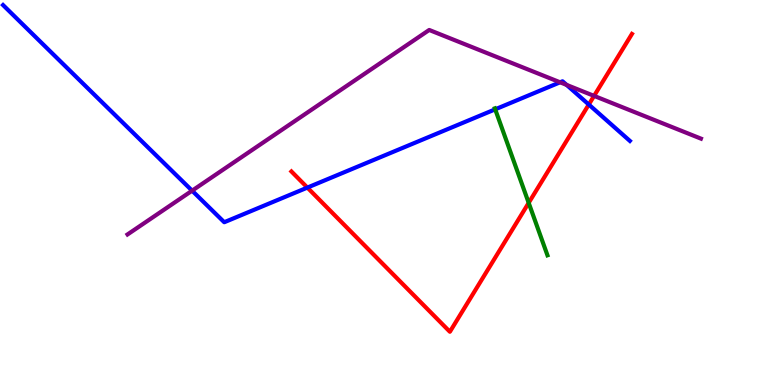[{'lines': ['blue', 'red'], 'intersections': [{'x': 3.97, 'y': 5.13}, {'x': 7.6, 'y': 7.28}]}, {'lines': ['green', 'red'], 'intersections': [{'x': 6.82, 'y': 4.73}]}, {'lines': ['purple', 'red'], 'intersections': [{'x': 7.67, 'y': 7.51}]}, {'lines': ['blue', 'green'], 'intersections': [{'x': 6.39, 'y': 7.16}]}, {'lines': ['blue', 'purple'], 'intersections': [{'x': 2.48, 'y': 5.05}, {'x': 7.23, 'y': 7.86}, {'x': 7.31, 'y': 7.79}]}, {'lines': ['green', 'purple'], 'intersections': []}]